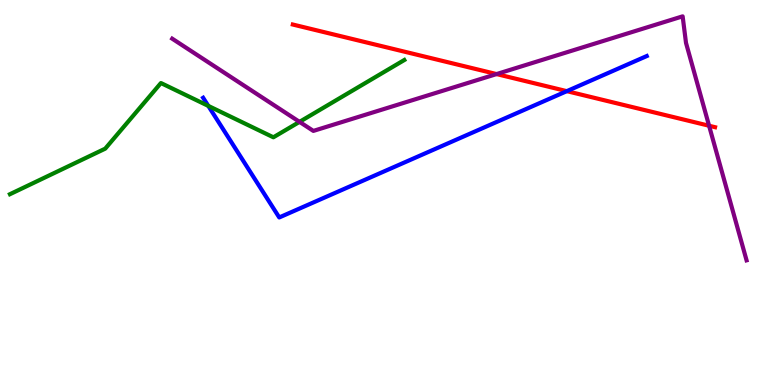[{'lines': ['blue', 'red'], 'intersections': [{'x': 7.31, 'y': 7.63}]}, {'lines': ['green', 'red'], 'intersections': []}, {'lines': ['purple', 'red'], 'intersections': [{'x': 6.41, 'y': 8.08}, {'x': 9.15, 'y': 6.73}]}, {'lines': ['blue', 'green'], 'intersections': [{'x': 2.69, 'y': 7.25}]}, {'lines': ['blue', 'purple'], 'intersections': []}, {'lines': ['green', 'purple'], 'intersections': [{'x': 3.86, 'y': 6.83}]}]